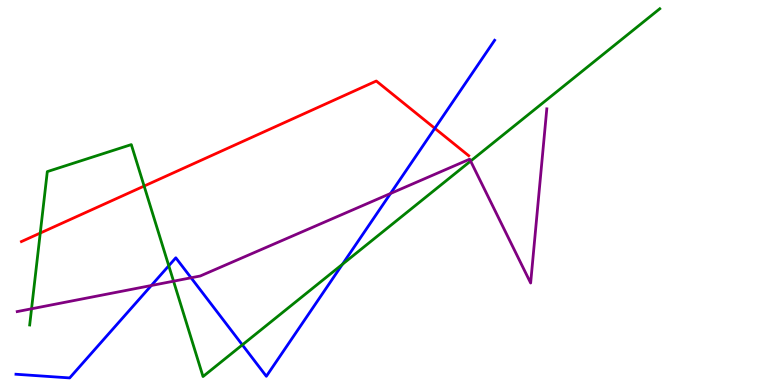[{'lines': ['blue', 'red'], 'intersections': [{'x': 5.61, 'y': 6.67}]}, {'lines': ['green', 'red'], 'intersections': [{'x': 0.519, 'y': 3.95}, {'x': 1.86, 'y': 5.17}]}, {'lines': ['purple', 'red'], 'intersections': []}, {'lines': ['blue', 'green'], 'intersections': [{'x': 2.18, 'y': 3.1}, {'x': 3.13, 'y': 1.04}, {'x': 4.42, 'y': 3.14}]}, {'lines': ['blue', 'purple'], 'intersections': [{'x': 1.95, 'y': 2.58}, {'x': 2.47, 'y': 2.78}, {'x': 5.04, 'y': 4.97}]}, {'lines': ['green', 'purple'], 'intersections': [{'x': 0.407, 'y': 1.98}, {'x': 2.24, 'y': 2.7}, {'x': 6.07, 'y': 5.82}]}]